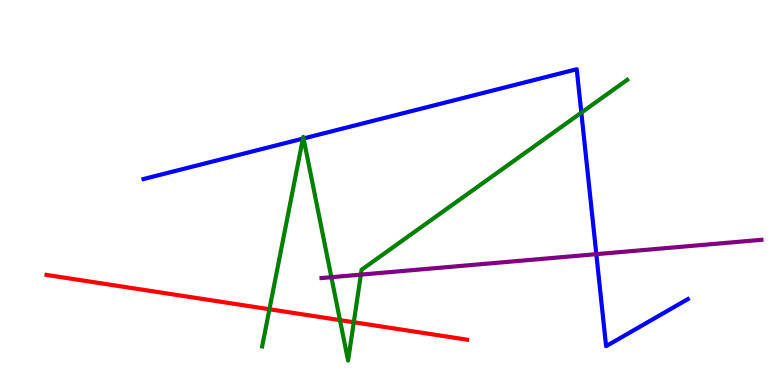[{'lines': ['blue', 'red'], 'intersections': []}, {'lines': ['green', 'red'], 'intersections': [{'x': 3.48, 'y': 1.97}, {'x': 4.39, 'y': 1.69}, {'x': 4.56, 'y': 1.63}]}, {'lines': ['purple', 'red'], 'intersections': []}, {'lines': ['blue', 'green'], 'intersections': [{'x': 3.91, 'y': 6.4}, {'x': 3.92, 'y': 6.4}, {'x': 7.5, 'y': 7.07}]}, {'lines': ['blue', 'purple'], 'intersections': [{'x': 7.69, 'y': 3.4}]}, {'lines': ['green', 'purple'], 'intersections': [{'x': 4.28, 'y': 2.8}, {'x': 4.66, 'y': 2.87}]}]